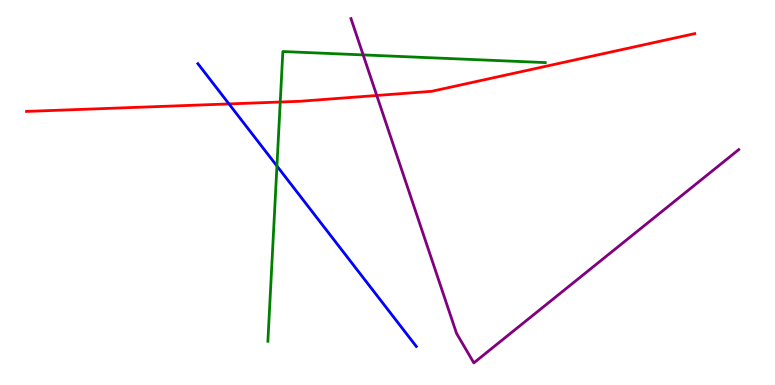[{'lines': ['blue', 'red'], 'intersections': [{'x': 2.95, 'y': 7.3}]}, {'lines': ['green', 'red'], 'intersections': [{'x': 3.62, 'y': 7.35}]}, {'lines': ['purple', 'red'], 'intersections': [{'x': 4.86, 'y': 7.52}]}, {'lines': ['blue', 'green'], 'intersections': [{'x': 3.57, 'y': 5.69}]}, {'lines': ['blue', 'purple'], 'intersections': []}, {'lines': ['green', 'purple'], 'intersections': [{'x': 4.69, 'y': 8.57}]}]